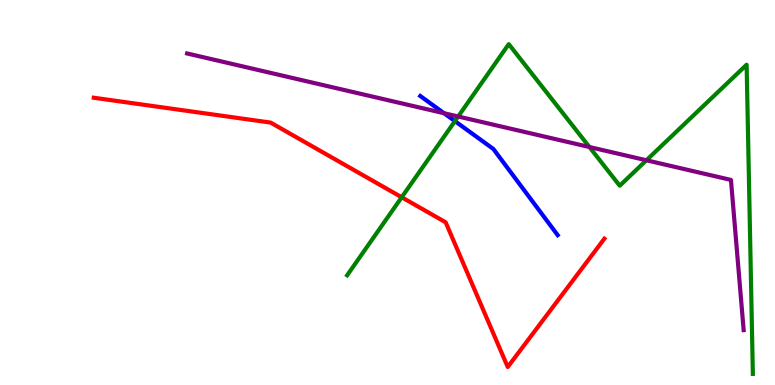[{'lines': ['blue', 'red'], 'intersections': []}, {'lines': ['green', 'red'], 'intersections': [{'x': 5.18, 'y': 4.88}]}, {'lines': ['purple', 'red'], 'intersections': []}, {'lines': ['blue', 'green'], 'intersections': [{'x': 5.87, 'y': 6.85}]}, {'lines': ['blue', 'purple'], 'intersections': [{'x': 5.73, 'y': 7.06}]}, {'lines': ['green', 'purple'], 'intersections': [{'x': 5.91, 'y': 6.97}, {'x': 7.61, 'y': 6.18}, {'x': 8.34, 'y': 5.84}]}]